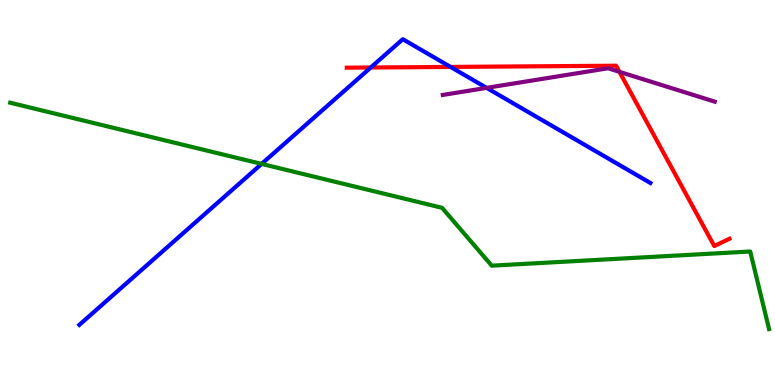[{'lines': ['blue', 'red'], 'intersections': [{'x': 4.78, 'y': 8.25}, {'x': 5.81, 'y': 8.26}]}, {'lines': ['green', 'red'], 'intersections': []}, {'lines': ['purple', 'red'], 'intersections': [{'x': 7.99, 'y': 8.13}]}, {'lines': ['blue', 'green'], 'intersections': [{'x': 3.38, 'y': 5.74}]}, {'lines': ['blue', 'purple'], 'intersections': [{'x': 6.28, 'y': 7.72}]}, {'lines': ['green', 'purple'], 'intersections': []}]